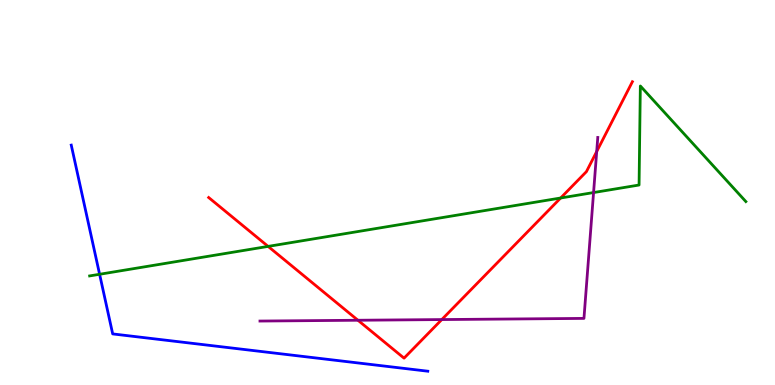[{'lines': ['blue', 'red'], 'intersections': []}, {'lines': ['green', 'red'], 'intersections': [{'x': 3.46, 'y': 3.6}, {'x': 7.23, 'y': 4.86}]}, {'lines': ['purple', 'red'], 'intersections': [{'x': 4.62, 'y': 1.68}, {'x': 5.7, 'y': 1.7}, {'x': 7.7, 'y': 6.06}]}, {'lines': ['blue', 'green'], 'intersections': [{'x': 1.29, 'y': 2.88}]}, {'lines': ['blue', 'purple'], 'intersections': []}, {'lines': ['green', 'purple'], 'intersections': [{'x': 7.66, 'y': 5.0}]}]